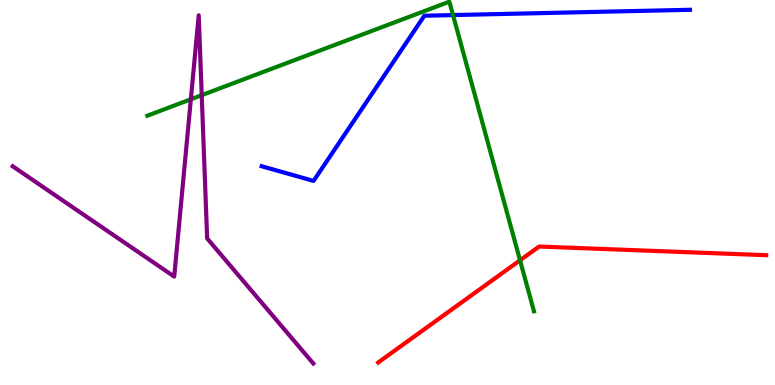[{'lines': ['blue', 'red'], 'intersections': []}, {'lines': ['green', 'red'], 'intersections': [{'x': 6.71, 'y': 3.24}]}, {'lines': ['purple', 'red'], 'intersections': []}, {'lines': ['blue', 'green'], 'intersections': [{'x': 5.85, 'y': 9.61}]}, {'lines': ['blue', 'purple'], 'intersections': []}, {'lines': ['green', 'purple'], 'intersections': [{'x': 2.46, 'y': 7.42}, {'x': 2.6, 'y': 7.53}]}]